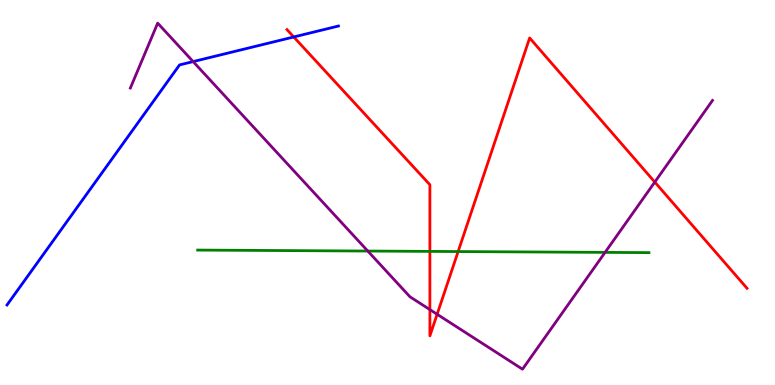[{'lines': ['blue', 'red'], 'intersections': [{'x': 3.79, 'y': 9.04}]}, {'lines': ['green', 'red'], 'intersections': [{'x': 5.55, 'y': 3.47}, {'x': 5.91, 'y': 3.47}]}, {'lines': ['purple', 'red'], 'intersections': [{'x': 5.55, 'y': 1.96}, {'x': 5.64, 'y': 1.84}, {'x': 8.45, 'y': 5.27}]}, {'lines': ['blue', 'green'], 'intersections': []}, {'lines': ['blue', 'purple'], 'intersections': [{'x': 2.49, 'y': 8.4}]}, {'lines': ['green', 'purple'], 'intersections': [{'x': 4.75, 'y': 3.48}, {'x': 7.81, 'y': 3.44}]}]